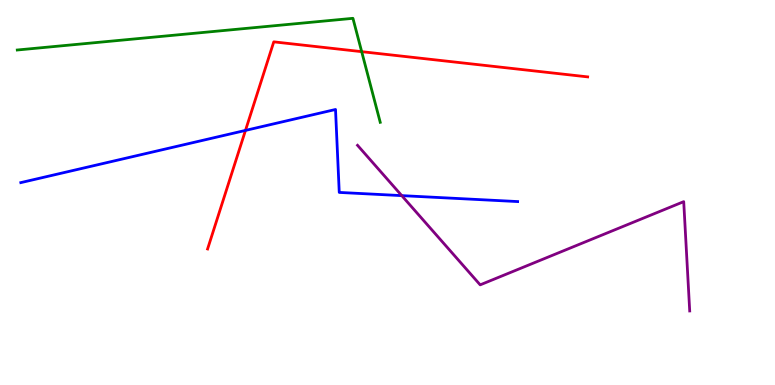[{'lines': ['blue', 'red'], 'intersections': [{'x': 3.17, 'y': 6.61}]}, {'lines': ['green', 'red'], 'intersections': [{'x': 4.67, 'y': 8.66}]}, {'lines': ['purple', 'red'], 'intersections': []}, {'lines': ['blue', 'green'], 'intersections': []}, {'lines': ['blue', 'purple'], 'intersections': [{'x': 5.18, 'y': 4.92}]}, {'lines': ['green', 'purple'], 'intersections': []}]